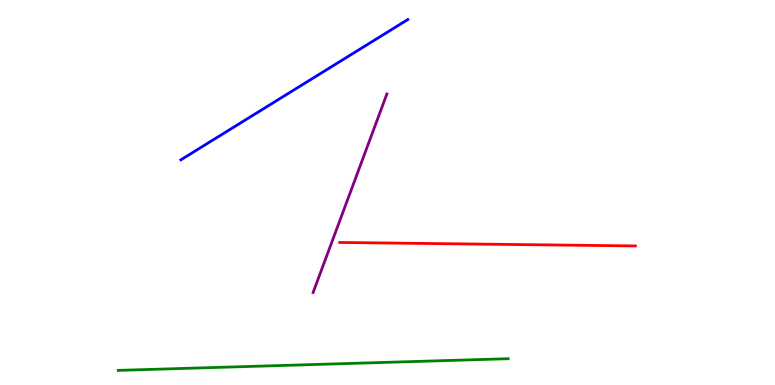[{'lines': ['blue', 'red'], 'intersections': []}, {'lines': ['green', 'red'], 'intersections': []}, {'lines': ['purple', 'red'], 'intersections': []}, {'lines': ['blue', 'green'], 'intersections': []}, {'lines': ['blue', 'purple'], 'intersections': []}, {'lines': ['green', 'purple'], 'intersections': []}]